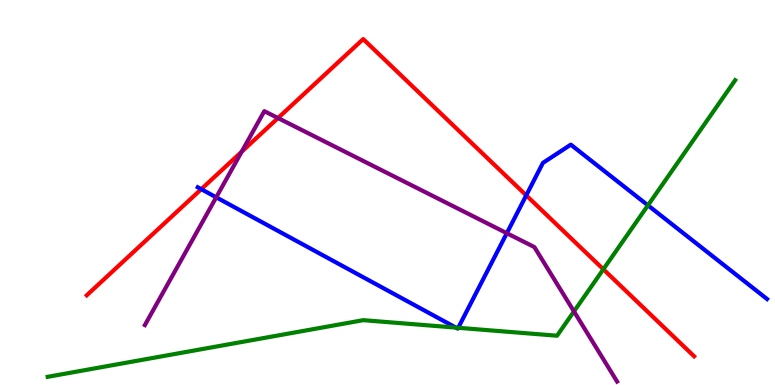[{'lines': ['blue', 'red'], 'intersections': [{'x': 2.6, 'y': 5.09}, {'x': 6.79, 'y': 4.93}]}, {'lines': ['green', 'red'], 'intersections': [{'x': 7.79, 'y': 3.01}]}, {'lines': ['purple', 'red'], 'intersections': [{'x': 3.12, 'y': 6.06}, {'x': 3.59, 'y': 6.93}]}, {'lines': ['blue', 'green'], 'intersections': [{'x': 5.88, 'y': 1.49}, {'x': 5.91, 'y': 1.49}, {'x': 8.36, 'y': 4.67}]}, {'lines': ['blue', 'purple'], 'intersections': [{'x': 2.79, 'y': 4.88}, {'x': 6.54, 'y': 3.94}]}, {'lines': ['green', 'purple'], 'intersections': [{'x': 7.41, 'y': 1.91}]}]